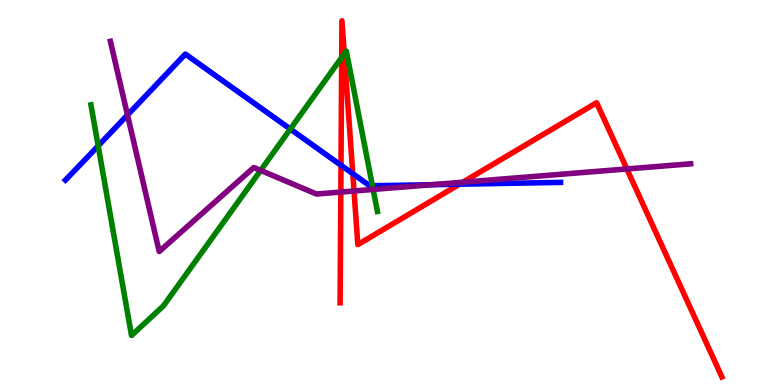[{'lines': ['blue', 'red'], 'intersections': [{'x': 4.4, 'y': 5.71}, {'x': 4.55, 'y': 5.49}, {'x': 5.93, 'y': 5.22}]}, {'lines': ['green', 'red'], 'intersections': [{'x': 4.41, 'y': 8.51}, {'x': 4.44, 'y': 8.6}]}, {'lines': ['purple', 'red'], 'intersections': [{'x': 4.4, 'y': 5.01}, {'x': 4.57, 'y': 5.04}, {'x': 5.97, 'y': 5.27}, {'x': 8.09, 'y': 5.61}]}, {'lines': ['blue', 'green'], 'intersections': [{'x': 1.27, 'y': 6.21}, {'x': 3.75, 'y': 6.65}, {'x': 4.81, 'y': 5.17}]}, {'lines': ['blue', 'purple'], 'intersections': [{'x': 1.65, 'y': 7.01}, {'x': 5.57, 'y': 5.2}]}, {'lines': ['green', 'purple'], 'intersections': [{'x': 3.36, 'y': 5.57}, {'x': 4.81, 'y': 5.08}]}]